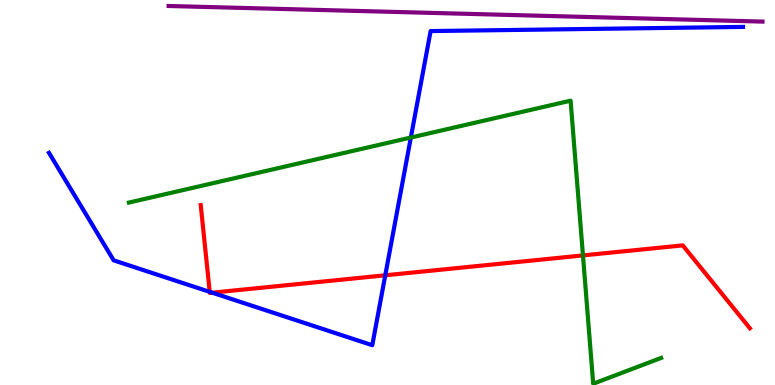[{'lines': ['blue', 'red'], 'intersections': [{'x': 2.71, 'y': 2.42}, {'x': 2.74, 'y': 2.4}, {'x': 4.97, 'y': 2.85}]}, {'lines': ['green', 'red'], 'intersections': [{'x': 7.52, 'y': 3.37}]}, {'lines': ['purple', 'red'], 'intersections': []}, {'lines': ['blue', 'green'], 'intersections': [{'x': 5.3, 'y': 6.43}]}, {'lines': ['blue', 'purple'], 'intersections': []}, {'lines': ['green', 'purple'], 'intersections': []}]